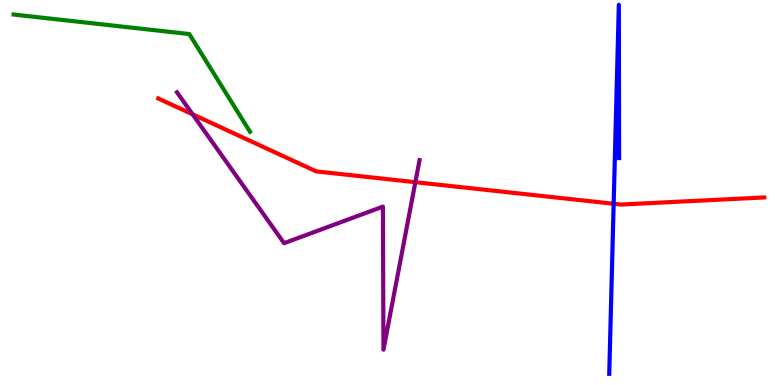[{'lines': ['blue', 'red'], 'intersections': [{'x': 7.92, 'y': 4.71}]}, {'lines': ['green', 'red'], 'intersections': []}, {'lines': ['purple', 'red'], 'intersections': [{'x': 2.48, 'y': 7.03}, {'x': 5.36, 'y': 5.27}]}, {'lines': ['blue', 'green'], 'intersections': []}, {'lines': ['blue', 'purple'], 'intersections': []}, {'lines': ['green', 'purple'], 'intersections': []}]